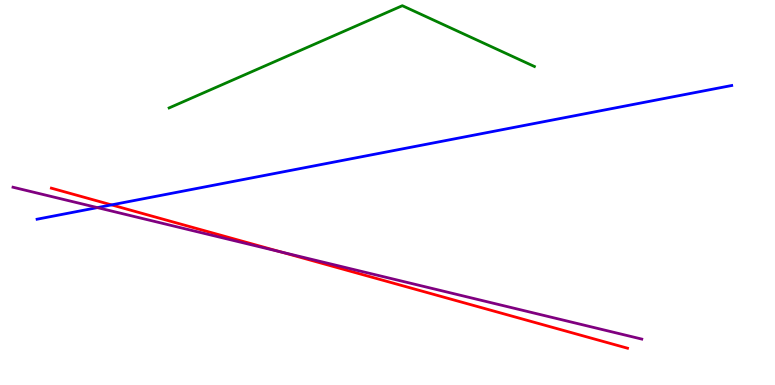[{'lines': ['blue', 'red'], 'intersections': [{'x': 1.44, 'y': 4.68}]}, {'lines': ['green', 'red'], 'intersections': []}, {'lines': ['purple', 'red'], 'intersections': [{'x': 3.63, 'y': 3.46}]}, {'lines': ['blue', 'green'], 'intersections': []}, {'lines': ['blue', 'purple'], 'intersections': [{'x': 1.26, 'y': 4.61}]}, {'lines': ['green', 'purple'], 'intersections': []}]